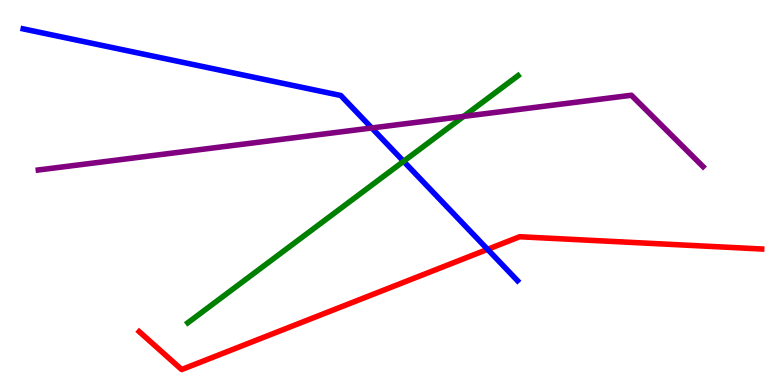[{'lines': ['blue', 'red'], 'intersections': [{'x': 6.29, 'y': 3.52}]}, {'lines': ['green', 'red'], 'intersections': []}, {'lines': ['purple', 'red'], 'intersections': []}, {'lines': ['blue', 'green'], 'intersections': [{'x': 5.21, 'y': 5.81}]}, {'lines': ['blue', 'purple'], 'intersections': [{'x': 4.8, 'y': 6.68}]}, {'lines': ['green', 'purple'], 'intersections': [{'x': 5.98, 'y': 6.98}]}]